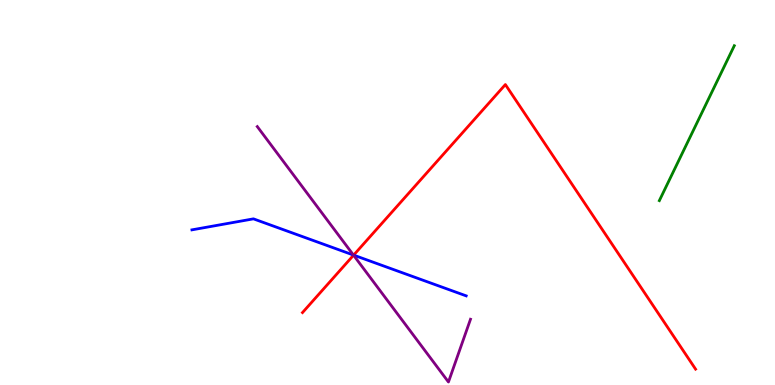[{'lines': ['blue', 'red'], 'intersections': [{'x': 4.56, 'y': 3.37}]}, {'lines': ['green', 'red'], 'intersections': []}, {'lines': ['purple', 'red'], 'intersections': [{'x': 4.56, 'y': 3.37}]}, {'lines': ['blue', 'green'], 'intersections': []}, {'lines': ['blue', 'purple'], 'intersections': [{'x': 4.56, 'y': 3.38}]}, {'lines': ['green', 'purple'], 'intersections': []}]